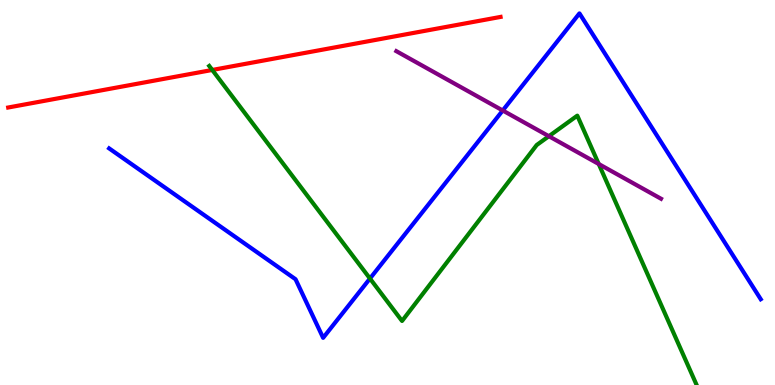[{'lines': ['blue', 'red'], 'intersections': []}, {'lines': ['green', 'red'], 'intersections': [{'x': 2.74, 'y': 8.18}]}, {'lines': ['purple', 'red'], 'intersections': []}, {'lines': ['blue', 'green'], 'intersections': [{'x': 4.77, 'y': 2.77}]}, {'lines': ['blue', 'purple'], 'intersections': [{'x': 6.49, 'y': 7.13}]}, {'lines': ['green', 'purple'], 'intersections': [{'x': 7.08, 'y': 6.46}, {'x': 7.73, 'y': 5.74}]}]